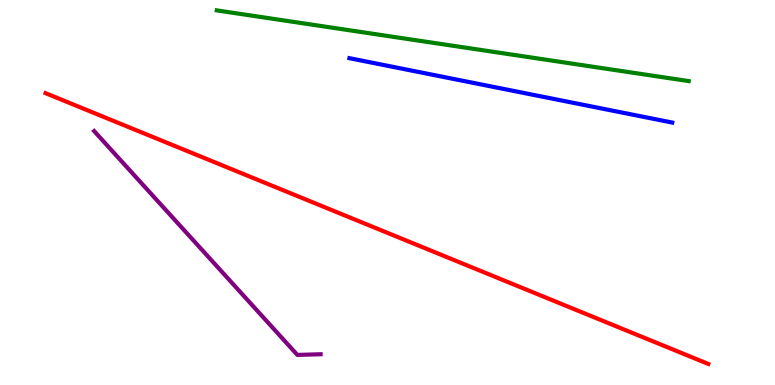[{'lines': ['blue', 'red'], 'intersections': []}, {'lines': ['green', 'red'], 'intersections': []}, {'lines': ['purple', 'red'], 'intersections': []}, {'lines': ['blue', 'green'], 'intersections': []}, {'lines': ['blue', 'purple'], 'intersections': []}, {'lines': ['green', 'purple'], 'intersections': []}]